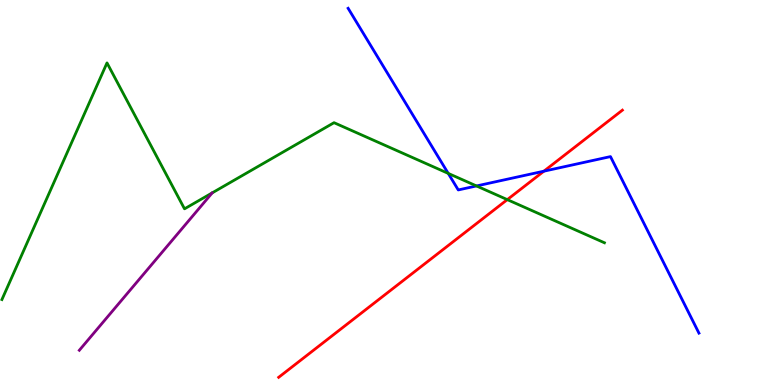[{'lines': ['blue', 'red'], 'intersections': [{'x': 7.02, 'y': 5.55}]}, {'lines': ['green', 'red'], 'intersections': [{'x': 6.55, 'y': 4.81}]}, {'lines': ['purple', 'red'], 'intersections': []}, {'lines': ['blue', 'green'], 'intersections': [{'x': 5.78, 'y': 5.5}, {'x': 6.15, 'y': 5.17}]}, {'lines': ['blue', 'purple'], 'intersections': []}, {'lines': ['green', 'purple'], 'intersections': []}]